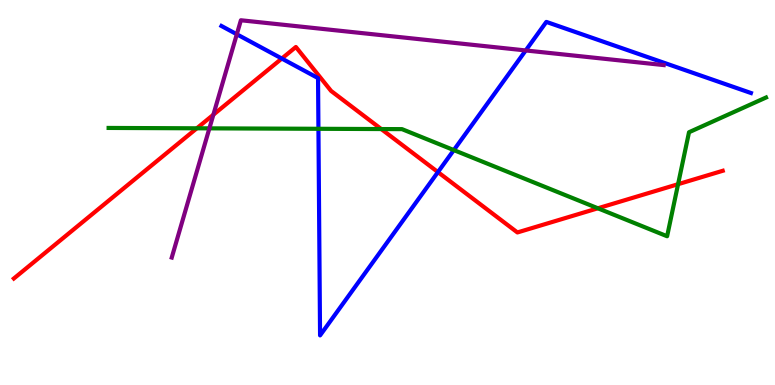[{'lines': ['blue', 'red'], 'intersections': [{'x': 3.64, 'y': 8.48}, {'x': 5.65, 'y': 5.53}]}, {'lines': ['green', 'red'], 'intersections': [{'x': 2.54, 'y': 6.67}, {'x': 4.92, 'y': 6.65}, {'x': 7.71, 'y': 4.59}, {'x': 8.75, 'y': 5.22}]}, {'lines': ['purple', 'red'], 'intersections': [{'x': 2.75, 'y': 7.02}]}, {'lines': ['blue', 'green'], 'intersections': [{'x': 4.11, 'y': 6.65}, {'x': 5.86, 'y': 6.1}]}, {'lines': ['blue', 'purple'], 'intersections': [{'x': 3.06, 'y': 9.11}, {'x': 6.78, 'y': 8.69}]}, {'lines': ['green', 'purple'], 'intersections': [{'x': 2.7, 'y': 6.67}]}]